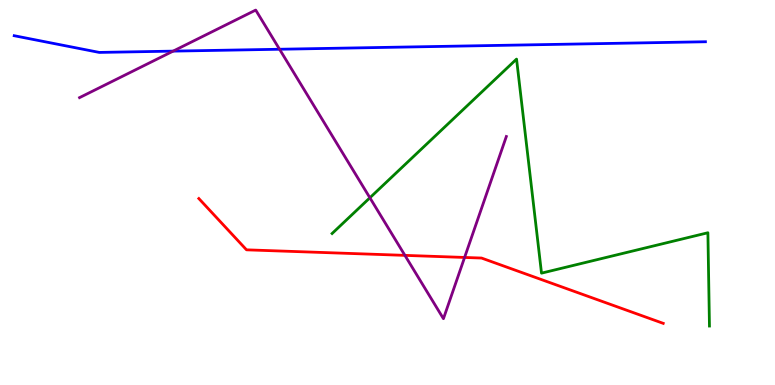[{'lines': ['blue', 'red'], 'intersections': []}, {'lines': ['green', 'red'], 'intersections': []}, {'lines': ['purple', 'red'], 'intersections': [{'x': 5.22, 'y': 3.37}, {'x': 5.99, 'y': 3.31}]}, {'lines': ['blue', 'green'], 'intersections': []}, {'lines': ['blue', 'purple'], 'intersections': [{'x': 2.23, 'y': 8.67}, {'x': 3.61, 'y': 8.72}]}, {'lines': ['green', 'purple'], 'intersections': [{'x': 4.77, 'y': 4.86}]}]